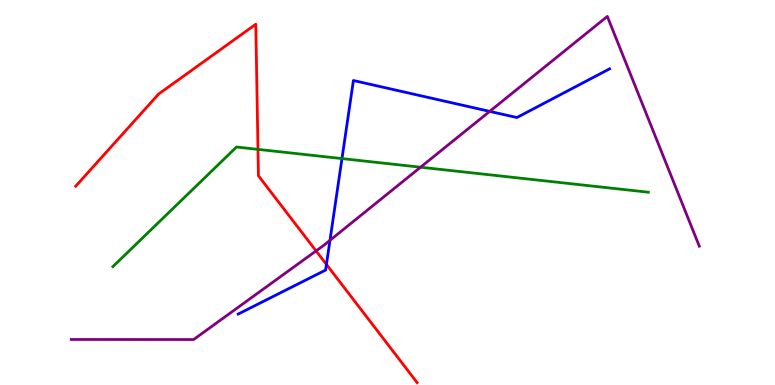[{'lines': ['blue', 'red'], 'intersections': [{'x': 4.21, 'y': 3.13}]}, {'lines': ['green', 'red'], 'intersections': [{'x': 3.33, 'y': 6.12}]}, {'lines': ['purple', 'red'], 'intersections': [{'x': 4.08, 'y': 3.48}]}, {'lines': ['blue', 'green'], 'intersections': [{'x': 4.41, 'y': 5.88}]}, {'lines': ['blue', 'purple'], 'intersections': [{'x': 4.26, 'y': 3.76}, {'x': 6.32, 'y': 7.11}]}, {'lines': ['green', 'purple'], 'intersections': [{'x': 5.43, 'y': 5.66}]}]